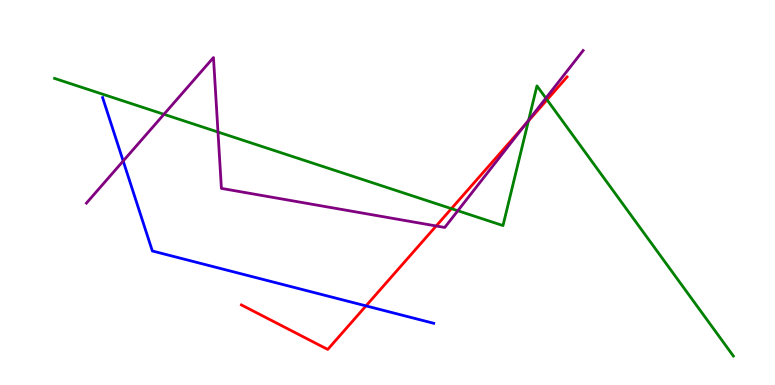[{'lines': ['blue', 'red'], 'intersections': [{'x': 4.72, 'y': 2.05}]}, {'lines': ['green', 'red'], 'intersections': [{'x': 5.82, 'y': 4.58}, {'x': 6.82, 'y': 6.86}, {'x': 7.06, 'y': 7.41}]}, {'lines': ['purple', 'red'], 'intersections': [{'x': 5.63, 'y': 4.13}, {'x': 6.77, 'y': 6.76}]}, {'lines': ['blue', 'green'], 'intersections': []}, {'lines': ['blue', 'purple'], 'intersections': [{'x': 1.59, 'y': 5.82}]}, {'lines': ['green', 'purple'], 'intersections': [{'x': 2.12, 'y': 7.03}, {'x': 2.81, 'y': 6.57}, {'x': 5.91, 'y': 4.53}, {'x': 6.82, 'y': 6.88}, {'x': 7.04, 'y': 7.45}]}]